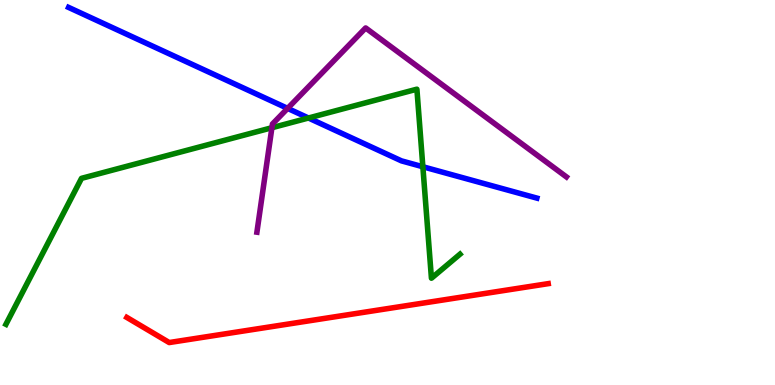[{'lines': ['blue', 'red'], 'intersections': []}, {'lines': ['green', 'red'], 'intersections': []}, {'lines': ['purple', 'red'], 'intersections': []}, {'lines': ['blue', 'green'], 'intersections': [{'x': 3.98, 'y': 6.94}, {'x': 5.46, 'y': 5.67}]}, {'lines': ['blue', 'purple'], 'intersections': [{'x': 3.71, 'y': 7.18}]}, {'lines': ['green', 'purple'], 'intersections': [{'x': 3.51, 'y': 6.68}]}]